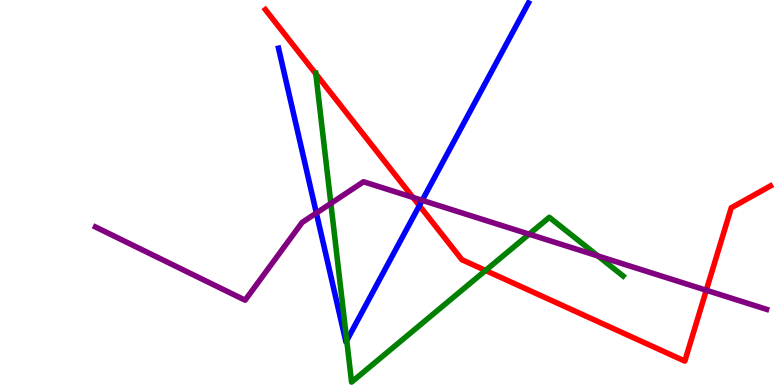[{'lines': ['blue', 'red'], 'intersections': [{'x': 5.41, 'y': 4.66}]}, {'lines': ['green', 'red'], 'intersections': [{'x': 4.08, 'y': 8.08}, {'x': 6.27, 'y': 2.97}]}, {'lines': ['purple', 'red'], 'intersections': [{'x': 5.33, 'y': 4.87}, {'x': 9.11, 'y': 2.46}]}, {'lines': ['blue', 'green'], 'intersections': [{'x': 4.47, 'y': 1.16}]}, {'lines': ['blue', 'purple'], 'intersections': [{'x': 4.08, 'y': 4.47}, {'x': 5.45, 'y': 4.8}]}, {'lines': ['green', 'purple'], 'intersections': [{'x': 4.27, 'y': 4.72}, {'x': 6.83, 'y': 3.92}, {'x': 7.71, 'y': 3.35}]}]